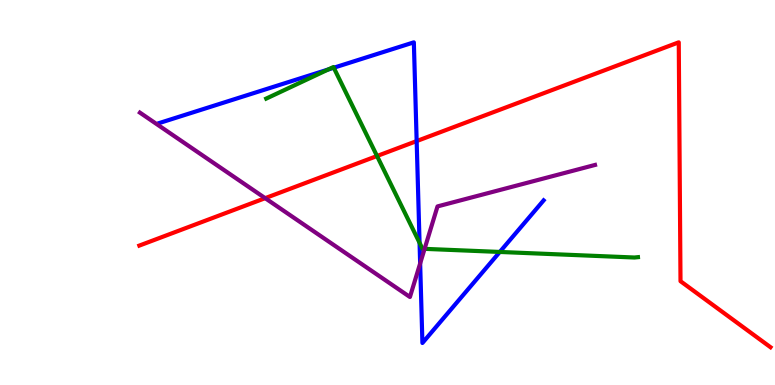[{'lines': ['blue', 'red'], 'intersections': [{'x': 5.38, 'y': 6.34}]}, {'lines': ['green', 'red'], 'intersections': [{'x': 4.86, 'y': 5.95}]}, {'lines': ['purple', 'red'], 'intersections': [{'x': 3.42, 'y': 4.85}]}, {'lines': ['blue', 'green'], 'intersections': [{'x': 4.24, 'y': 8.2}, {'x': 4.31, 'y': 8.24}, {'x': 5.41, 'y': 3.69}, {'x': 6.45, 'y': 3.46}]}, {'lines': ['blue', 'purple'], 'intersections': [{'x': 5.42, 'y': 3.16}]}, {'lines': ['green', 'purple'], 'intersections': [{'x': 5.48, 'y': 3.54}]}]